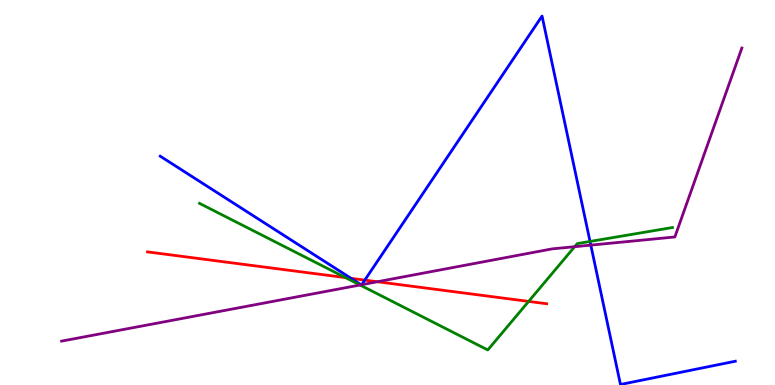[{'lines': ['blue', 'red'], 'intersections': [{'x': 4.53, 'y': 2.77}, {'x': 4.71, 'y': 2.72}]}, {'lines': ['green', 'red'], 'intersections': [{'x': 4.46, 'y': 2.79}, {'x': 6.82, 'y': 2.17}]}, {'lines': ['purple', 'red'], 'intersections': [{'x': 4.87, 'y': 2.68}]}, {'lines': ['blue', 'green'], 'intersections': [{'x': 7.61, 'y': 3.73}]}, {'lines': ['blue', 'purple'], 'intersections': [{'x': 4.66, 'y': 2.6}, {'x': 4.67, 'y': 2.61}, {'x': 7.62, 'y': 3.63}]}, {'lines': ['green', 'purple'], 'intersections': [{'x': 4.65, 'y': 2.6}, {'x': 7.41, 'y': 3.59}]}]